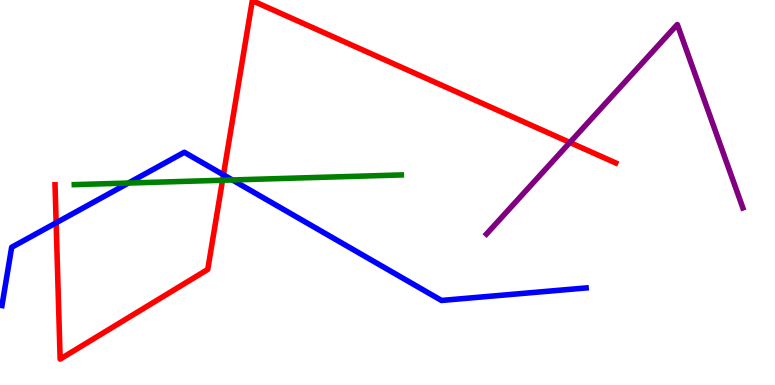[{'lines': ['blue', 'red'], 'intersections': [{'x': 0.724, 'y': 4.21}, {'x': 2.88, 'y': 5.46}]}, {'lines': ['green', 'red'], 'intersections': [{'x': 2.87, 'y': 5.32}]}, {'lines': ['purple', 'red'], 'intersections': [{'x': 7.35, 'y': 6.3}]}, {'lines': ['blue', 'green'], 'intersections': [{'x': 1.66, 'y': 5.25}, {'x': 3.0, 'y': 5.33}]}, {'lines': ['blue', 'purple'], 'intersections': []}, {'lines': ['green', 'purple'], 'intersections': []}]